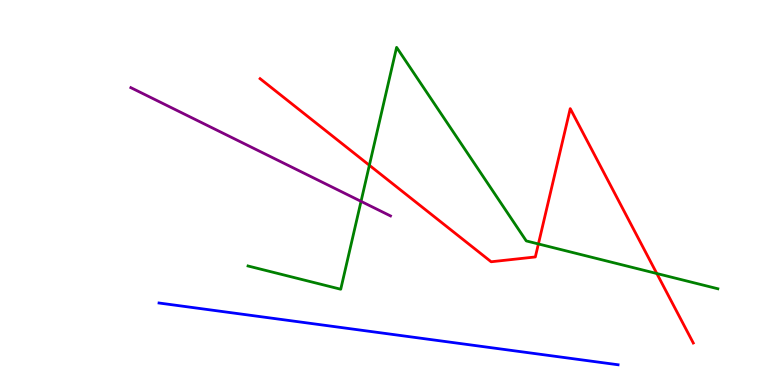[{'lines': ['blue', 'red'], 'intersections': []}, {'lines': ['green', 'red'], 'intersections': [{'x': 4.77, 'y': 5.71}, {'x': 6.95, 'y': 3.66}, {'x': 8.47, 'y': 2.9}]}, {'lines': ['purple', 'red'], 'intersections': []}, {'lines': ['blue', 'green'], 'intersections': []}, {'lines': ['blue', 'purple'], 'intersections': []}, {'lines': ['green', 'purple'], 'intersections': [{'x': 4.66, 'y': 4.77}]}]